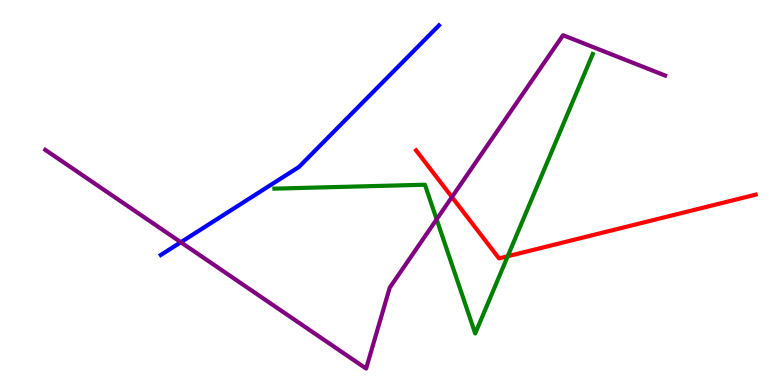[{'lines': ['blue', 'red'], 'intersections': []}, {'lines': ['green', 'red'], 'intersections': [{'x': 6.55, 'y': 3.34}]}, {'lines': ['purple', 'red'], 'intersections': [{'x': 5.83, 'y': 4.88}]}, {'lines': ['blue', 'green'], 'intersections': []}, {'lines': ['blue', 'purple'], 'intersections': [{'x': 2.33, 'y': 3.71}]}, {'lines': ['green', 'purple'], 'intersections': [{'x': 5.63, 'y': 4.3}]}]